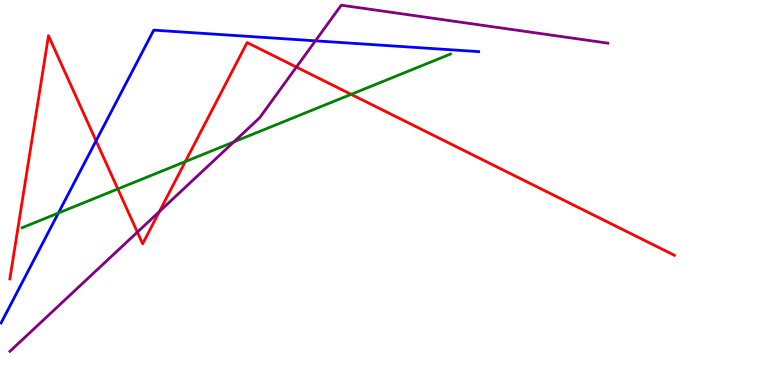[{'lines': ['blue', 'red'], 'intersections': [{'x': 1.24, 'y': 6.34}]}, {'lines': ['green', 'red'], 'intersections': [{'x': 1.52, 'y': 5.09}, {'x': 2.39, 'y': 5.8}, {'x': 4.53, 'y': 7.55}]}, {'lines': ['purple', 'red'], 'intersections': [{'x': 1.77, 'y': 3.97}, {'x': 2.06, 'y': 4.51}, {'x': 3.82, 'y': 8.26}]}, {'lines': ['blue', 'green'], 'intersections': [{'x': 0.753, 'y': 4.47}]}, {'lines': ['blue', 'purple'], 'intersections': [{'x': 4.07, 'y': 8.94}]}, {'lines': ['green', 'purple'], 'intersections': [{'x': 3.02, 'y': 6.31}]}]